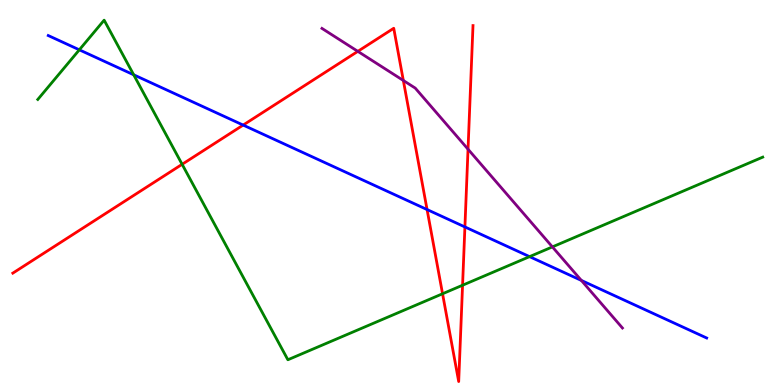[{'lines': ['blue', 'red'], 'intersections': [{'x': 3.14, 'y': 6.75}, {'x': 5.51, 'y': 4.56}, {'x': 6.0, 'y': 4.11}]}, {'lines': ['green', 'red'], 'intersections': [{'x': 2.35, 'y': 5.73}, {'x': 5.71, 'y': 2.37}, {'x': 5.97, 'y': 2.59}]}, {'lines': ['purple', 'red'], 'intersections': [{'x': 4.62, 'y': 8.67}, {'x': 5.2, 'y': 7.91}, {'x': 6.04, 'y': 6.12}]}, {'lines': ['blue', 'green'], 'intersections': [{'x': 1.02, 'y': 8.71}, {'x': 1.72, 'y': 8.06}, {'x': 6.83, 'y': 3.33}]}, {'lines': ['blue', 'purple'], 'intersections': [{'x': 7.5, 'y': 2.72}]}, {'lines': ['green', 'purple'], 'intersections': [{'x': 7.13, 'y': 3.59}]}]